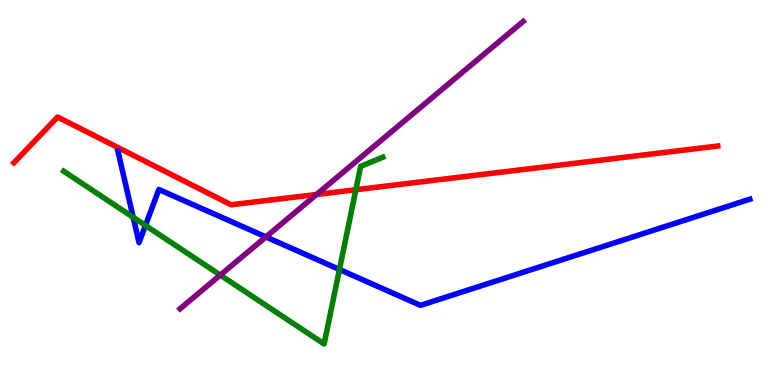[{'lines': ['blue', 'red'], 'intersections': []}, {'lines': ['green', 'red'], 'intersections': [{'x': 4.59, 'y': 5.07}]}, {'lines': ['purple', 'red'], 'intersections': [{'x': 4.08, 'y': 4.95}]}, {'lines': ['blue', 'green'], 'intersections': [{'x': 1.72, 'y': 4.36}, {'x': 1.88, 'y': 4.14}, {'x': 4.38, 'y': 3.0}]}, {'lines': ['blue', 'purple'], 'intersections': [{'x': 3.43, 'y': 3.85}]}, {'lines': ['green', 'purple'], 'intersections': [{'x': 2.84, 'y': 2.85}]}]